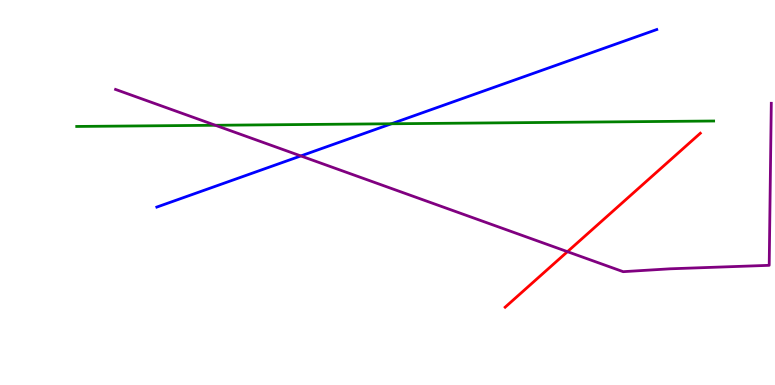[{'lines': ['blue', 'red'], 'intersections': []}, {'lines': ['green', 'red'], 'intersections': []}, {'lines': ['purple', 'red'], 'intersections': [{'x': 7.32, 'y': 3.46}]}, {'lines': ['blue', 'green'], 'intersections': [{'x': 5.05, 'y': 6.79}]}, {'lines': ['blue', 'purple'], 'intersections': [{'x': 3.88, 'y': 5.95}]}, {'lines': ['green', 'purple'], 'intersections': [{'x': 2.78, 'y': 6.75}]}]